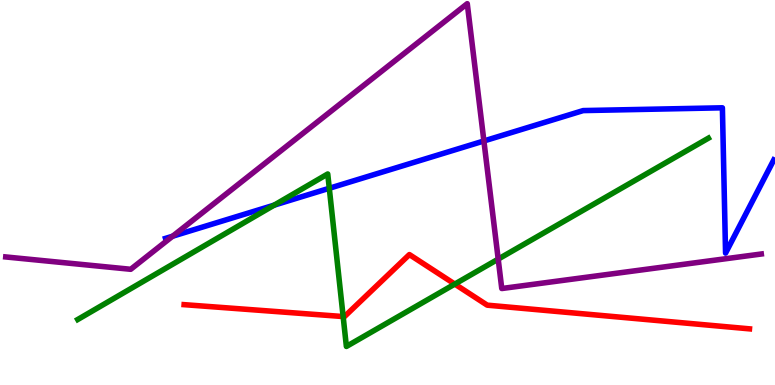[{'lines': ['blue', 'red'], 'intersections': []}, {'lines': ['green', 'red'], 'intersections': [{'x': 4.43, 'y': 1.78}, {'x': 5.87, 'y': 2.62}]}, {'lines': ['purple', 'red'], 'intersections': []}, {'lines': ['blue', 'green'], 'intersections': [{'x': 3.54, 'y': 4.67}, {'x': 4.25, 'y': 5.11}]}, {'lines': ['blue', 'purple'], 'intersections': [{'x': 2.23, 'y': 3.86}, {'x': 6.24, 'y': 6.34}]}, {'lines': ['green', 'purple'], 'intersections': [{'x': 6.43, 'y': 3.27}]}]